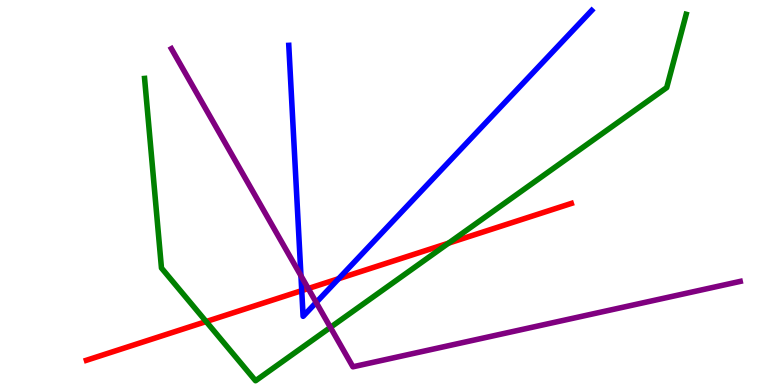[{'lines': ['blue', 'red'], 'intersections': [{'x': 3.89, 'y': 2.45}, {'x': 4.37, 'y': 2.76}]}, {'lines': ['green', 'red'], 'intersections': [{'x': 2.66, 'y': 1.65}, {'x': 5.79, 'y': 3.68}]}, {'lines': ['purple', 'red'], 'intersections': [{'x': 3.98, 'y': 2.51}]}, {'lines': ['blue', 'green'], 'intersections': []}, {'lines': ['blue', 'purple'], 'intersections': [{'x': 3.88, 'y': 2.84}, {'x': 4.08, 'y': 2.14}]}, {'lines': ['green', 'purple'], 'intersections': [{'x': 4.26, 'y': 1.5}]}]